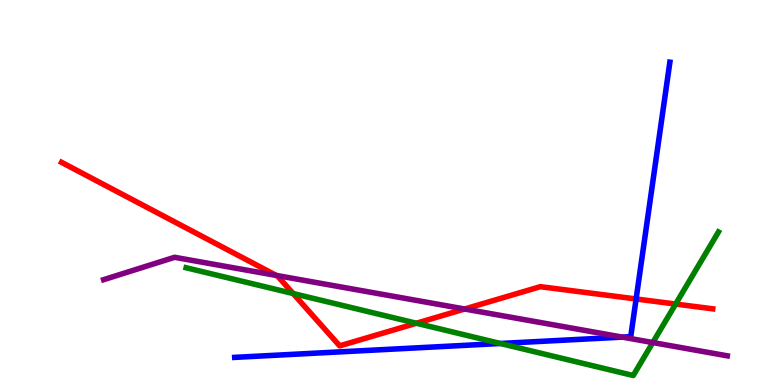[{'lines': ['blue', 'red'], 'intersections': [{'x': 8.21, 'y': 2.23}]}, {'lines': ['green', 'red'], 'intersections': [{'x': 3.78, 'y': 2.38}, {'x': 5.37, 'y': 1.6}, {'x': 8.72, 'y': 2.1}]}, {'lines': ['purple', 'red'], 'intersections': [{'x': 3.56, 'y': 2.85}, {'x': 6.0, 'y': 1.97}]}, {'lines': ['blue', 'green'], 'intersections': [{'x': 6.46, 'y': 1.08}]}, {'lines': ['blue', 'purple'], 'intersections': [{'x': 8.03, 'y': 1.24}]}, {'lines': ['green', 'purple'], 'intersections': [{'x': 8.42, 'y': 1.1}]}]